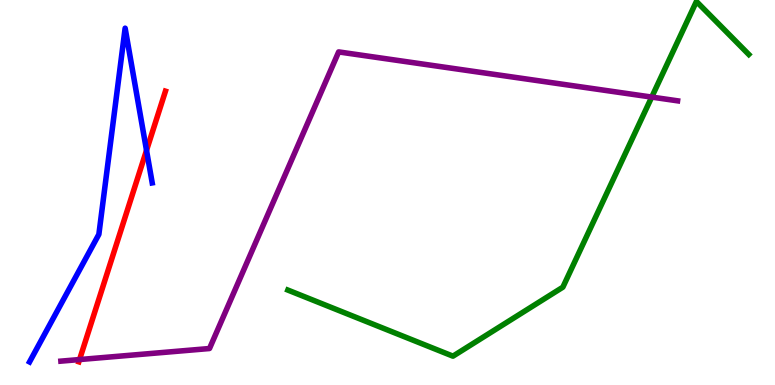[{'lines': ['blue', 'red'], 'intersections': [{'x': 1.89, 'y': 6.09}]}, {'lines': ['green', 'red'], 'intersections': []}, {'lines': ['purple', 'red'], 'intersections': [{'x': 1.03, 'y': 0.661}]}, {'lines': ['blue', 'green'], 'intersections': []}, {'lines': ['blue', 'purple'], 'intersections': []}, {'lines': ['green', 'purple'], 'intersections': [{'x': 8.41, 'y': 7.48}]}]